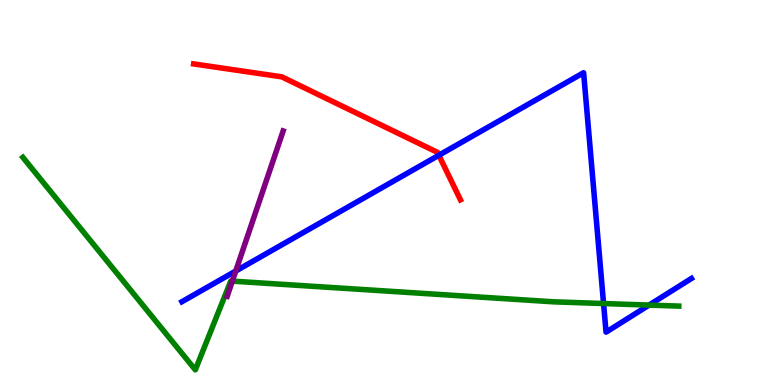[{'lines': ['blue', 'red'], 'intersections': [{'x': 5.66, 'y': 5.97}]}, {'lines': ['green', 'red'], 'intersections': []}, {'lines': ['purple', 'red'], 'intersections': []}, {'lines': ['blue', 'green'], 'intersections': [{'x': 7.79, 'y': 2.12}, {'x': 8.38, 'y': 2.08}]}, {'lines': ['blue', 'purple'], 'intersections': [{'x': 3.04, 'y': 2.96}]}, {'lines': ['green', 'purple'], 'intersections': [{'x': 3.0, 'y': 2.7}]}]